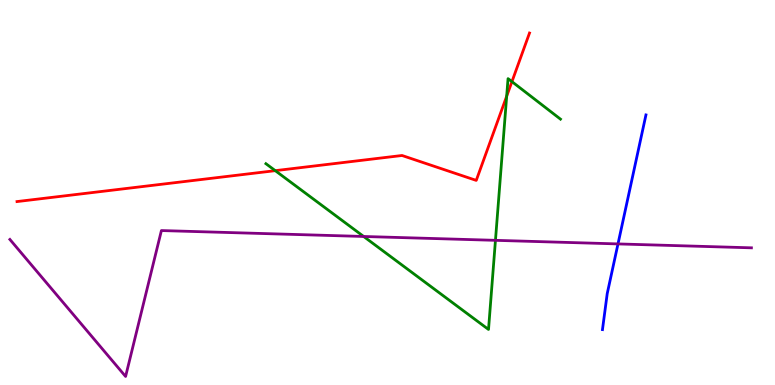[{'lines': ['blue', 'red'], 'intersections': []}, {'lines': ['green', 'red'], 'intersections': [{'x': 3.55, 'y': 5.57}, {'x': 6.54, 'y': 7.5}, {'x': 6.61, 'y': 7.88}]}, {'lines': ['purple', 'red'], 'intersections': []}, {'lines': ['blue', 'green'], 'intersections': []}, {'lines': ['blue', 'purple'], 'intersections': [{'x': 7.97, 'y': 3.66}]}, {'lines': ['green', 'purple'], 'intersections': [{'x': 4.69, 'y': 3.86}, {'x': 6.39, 'y': 3.76}]}]